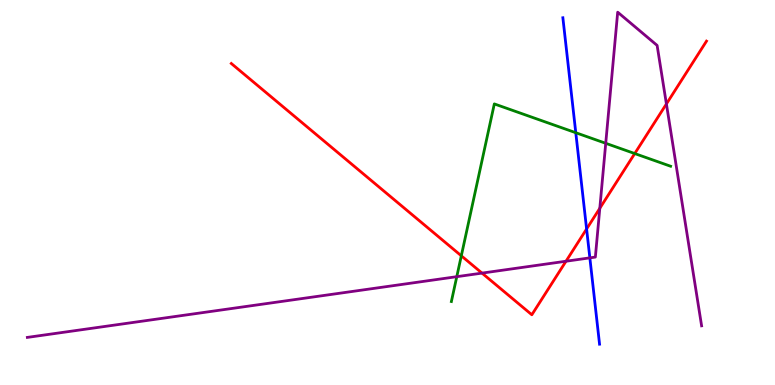[{'lines': ['blue', 'red'], 'intersections': [{'x': 7.57, 'y': 4.05}]}, {'lines': ['green', 'red'], 'intersections': [{'x': 5.95, 'y': 3.36}, {'x': 8.19, 'y': 6.01}]}, {'lines': ['purple', 'red'], 'intersections': [{'x': 6.22, 'y': 2.91}, {'x': 7.3, 'y': 3.21}, {'x': 7.74, 'y': 4.59}, {'x': 8.6, 'y': 7.3}]}, {'lines': ['blue', 'green'], 'intersections': [{'x': 7.43, 'y': 6.55}]}, {'lines': ['blue', 'purple'], 'intersections': [{'x': 7.61, 'y': 3.3}]}, {'lines': ['green', 'purple'], 'intersections': [{'x': 5.89, 'y': 2.81}, {'x': 7.82, 'y': 6.28}]}]